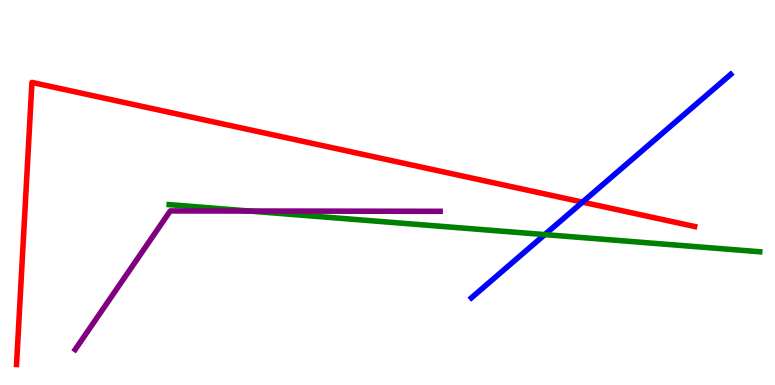[{'lines': ['blue', 'red'], 'intersections': [{'x': 7.52, 'y': 4.75}]}, {'lines': ['green', 'red'], 'intersections': []}, {'lines': ['purple', 'red'], 'intersections': []}, {'lines': ['blue', 'green'], 'intersections': [{'x': 7.03, 'y': 3.91}]}, {'lines': ['blue', 'purple'], 'intersections': []}, {'lines': ['green', 'purple'], 'intersections': [{'x': 3.22, 'y': 4.52}]}]